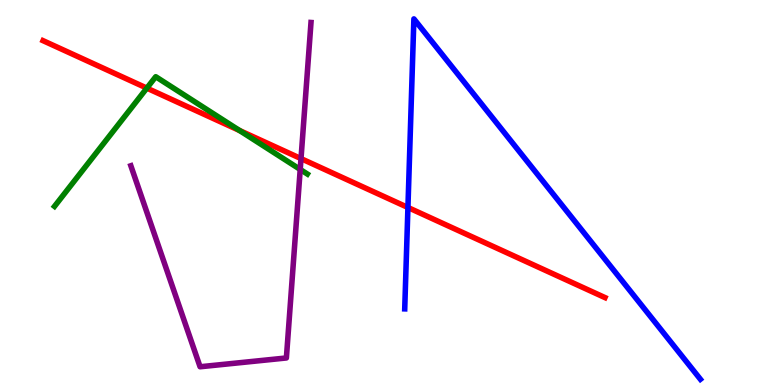[{'lines': ['blue', 'red'], 'intersections': [{'x': 5.26, 'y': 4.61}]}, {'lines': ['green', 'red'], 'intersections': [{'x': 1.89, 'y': 7.71}, {'x': 3.09, 'y': 6.61}]}, {'lines': ['purple', 'red'], 'intersections': [{'x': 3.88, 'y': 5.88}]}, {'lines': ['blue', 'green'], 'intersections': []}, {'lines': ['blue', 'purple'], 'intersections': []}, {'lines': ['green', 'purple'], 'intersections': [{'x': 3.87, 'y': 5.6}]}]